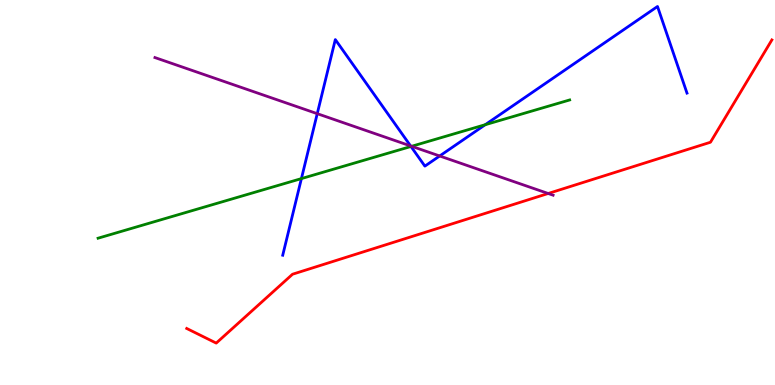[{'lines': ['blue', 'red'], 'intersections': []}, {'lines': ['green', 'red'], 'intersections': []}, {'lines': ['purple', 'red'], 'intersections': [{'x': 7.07, 'y': 4.97}]}, {'lines': ['blue', 'green'], 'intersections': [{'x': 3.89, 'y': 5.36}, {'x': 5.3, 'y': 6.2}, {'x': 6.26, 'y': 6.76}]}, {'lines': ['blue', 'purple'], 'intersections': [{'x': 4.09, 'y': 7.05}, {'x': 5.3, 'y': 6.21}, {'x': 5.67, 'y': 5.95}]}, {'lines': ['green', 'purple'], 'intersections': [{'x': 5.31, 'y': 6.2}]}]